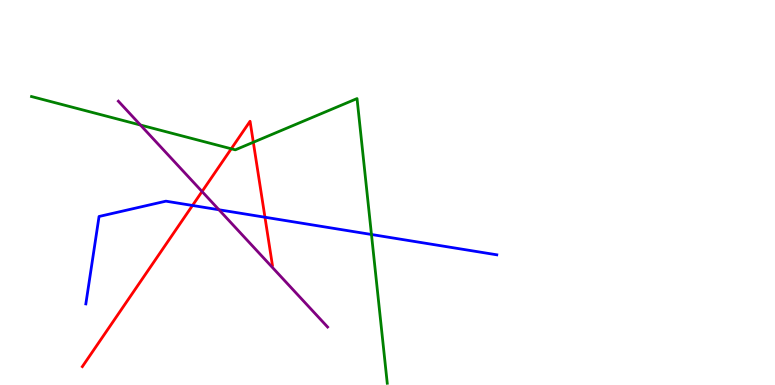[{'lines': ['blue', 'red'], 'intersections': [{'x': 2.48, 'y': 4.66}, {'x': 3.42, 'y': 4.36}]}, {'lines': ['green', 'red'], 'intersections': [{'x': 2.98, 'y': 6.14}, {'x': 3.27, 'y': 6.31}]}, {'lines': ['purple', 'red'], 'intersections': [{'x': 2.61, 'y': 5.03}]}, {'lines': ['blue', 'green'], 'intersections': [{'x': 4.79, 'y': 3.91}]}, {'lines': ['blue', 'purple'], 'intersections': [{'x': 2.83, 'y': 4.55}]}, {'lines': ['green', 'purple'], 'intersections': [{'x': 1.81, 'y': 6.75}]}]